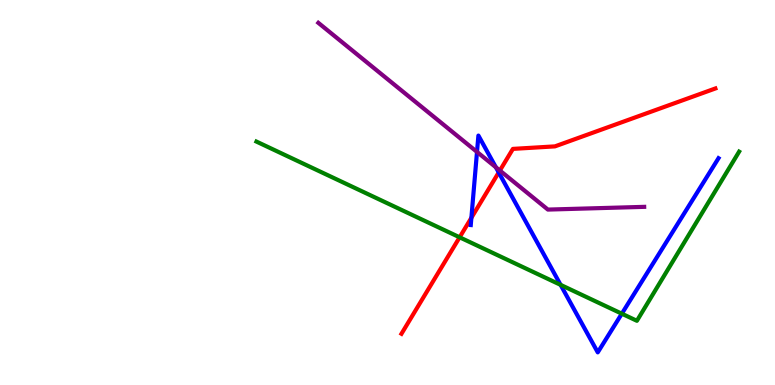[{'lines': ['blue', 'red'], 'intersections': [{'x': 6.08, 'y': 4.34}, {'x': 6.44, 'y': 5.52}]}, {'lines': ['green', 'red'], 'intersections': [{'x': 5.93, 'y': 3.84}]}, {'lines': ['purple', 'red'], 'intersections': [{'x': 6.45, 'y': 5.57}]}, {'lines': ['blue', 'green'], 'intersections': [{'x': 7.23, 'y': 2.6}, {'x': 8.02, 'y': 1.85}]}, {'lines': ['blue', 'purple'], 'intersections': [{'x': 6.15, 'y': 6.05}, {'x': 6.4, 'y': 5.66}]}, {'lines': ['green', 'purple'], 'intersections': []}]